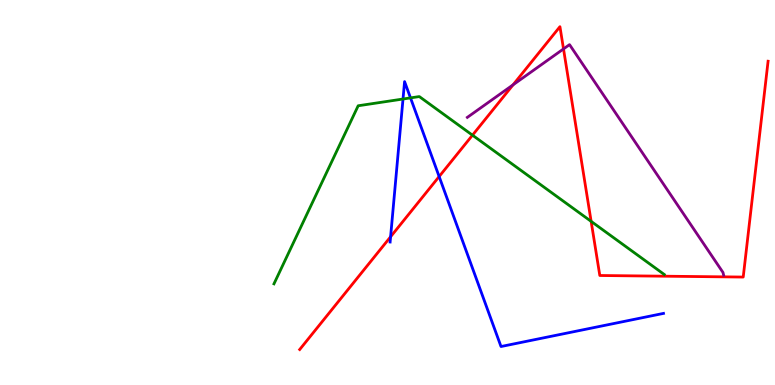[{'lines': ['blue', 'red'], 'intersections': [{'x': 5.04, 'y': 3.85}, {'x': 5.67, 'y': 5.41}]}, {'lines': ['green', 'red'], 'intersections': [{'x': 6.1, 'y': 6.49}, {'x': 7.63, 'y': 4.25}]}, {'lines': ['purple', 'red'], 'intersections': [{'x': 6.62, 'y': 7.8}, {'x': 7.27, 'y': 8.73}]}, {'lines': ['blue', 'green'], 'intersections': [{'x': 5.2, 'y': 7.43}, {'x': 5.3, 'y': 7.46}]}, {'lines': ['blue', 'purple'], 'intersections': []}, {'lines': ['green', 'purple'], 'intersections': []}]